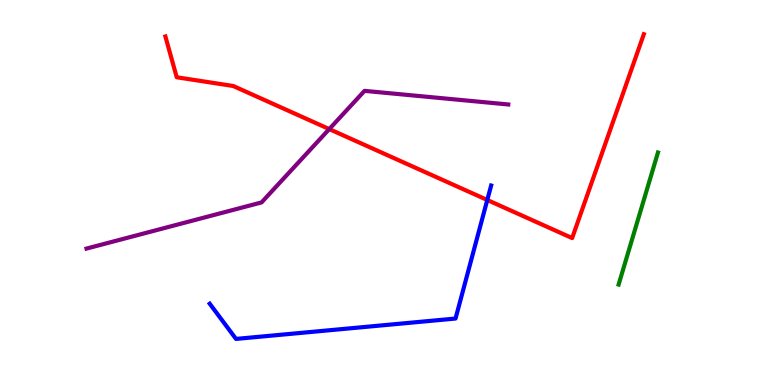[{'lines': ['blue', 'red'], 'intersections': [{'x': 6.29, 'y': 4.81}]}, {'lines': ['green', 'red'], 'intersections': []}, {'lines': ['purple', 'red'], 'intersections': [{'x': 4.25, 'y': 6.65}]}, {'lines': ['blue', 'green'], 'intersections': []}, {'lines': ['blue', 'purple'], 'intersections': []}, {'lines': ['green', 'purple'], 'intersections': []}]